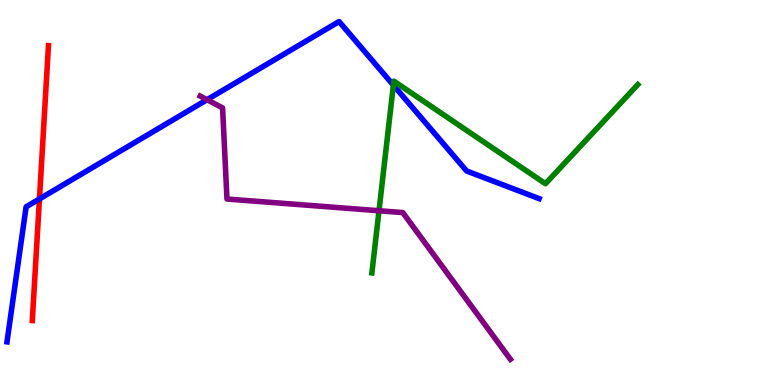[{'lines': ['blue', 'red'], 'intersections': [{'x': 0.509, 'y': 4.83}]}, {'lines': ['green', 'red'], 'intersections': []}, {'lines': ['purple', 'red'], 'intersections': []}, {'lines': ['blue', 'green'], 'intersections': [{'x': 5.08, 'y': 7.79}]}, {'lines': ['blue', 'purple'], 'intersections': [{'x': 2.67, 'y': 7.41}]}, {'lines': ['green', 'purple'], 'intersections': [{'x': 4.89, 'y': 4.53}]}]